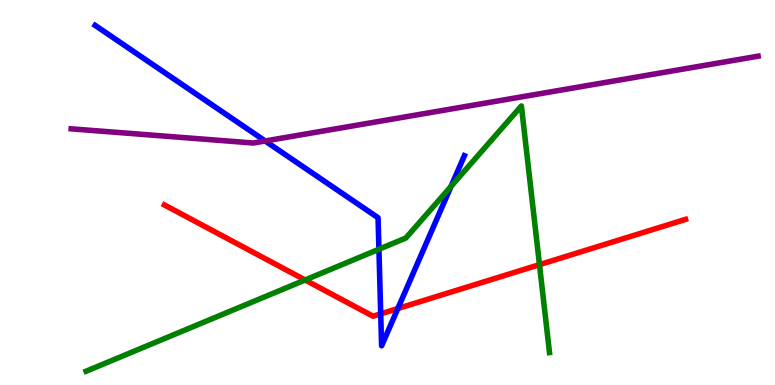[{'lines': ['blue', 'red'], 'intersections': [{'x': 4.91, 'y': 1.85}, {'x': 5.13, 'y': 1.99}]}, {'lines': ['green', 'red'], 'intersections': [{'x': 3.94, 'y': 2.73}, {'x': 6.96, 'y': 3.13}]}, {'lines': ['purple', 'red'], 'intersections': []}, {'lines': ['blue', 'green'], 'intersections': [{'x': 4.89, 'y': 3.53}, {'x': 5.82, 'y': 5.16}]}, {'lines': ['blue', 'purple'], 'intersections': [{'x': 3.42, 'y': 6.34}]}, {'lines': ['green', 'purple'], 'intersections': []}]